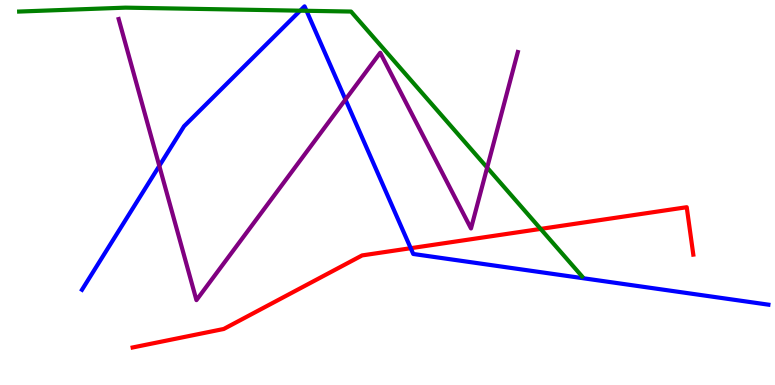[{'lines': ['blue', 'red'], 'intersections': [{'x': 5.3, 'y': 3.55}]}, {'lines': ['green', 'red'], 'intersections': [{'x': 6.98, 'y': 4.05}]}, {'lines': ['purple', 'red'], 'intersections': []}, {'lines': ['blue', 'green'], 'intersections': [{'x': 3.87, 'y': 9.72}, {'x': 3.95, 'y': 9.72}]}, {'lines': ['blue', 'purple'], 'intersections': [{'x': 2.06, 'y': 5.69}, {'x': 4.46, 'y': 7.41}]}, {'lines': ['green', 'purple'], 'intersections': [{'x': 6.29, 'y': 5.65}]}]